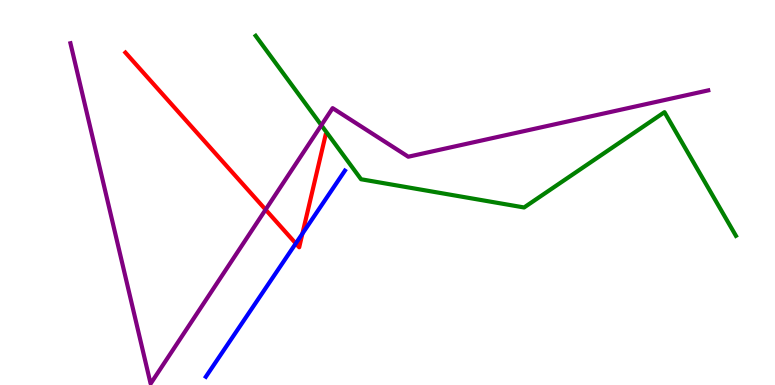[{'lines': ['blue', 'red'], 'intersections': [{'x': 3.82, 'y': 3.68}, {'x': 3.9, 'y': 3.93}]}, {'lines': ['green', 'red'], 'intersections': []}, {'lines': ['purple', 'red'], 'intersections': [{'x': 3.43, 'y': 4.56}]}, {'lines': ['blue', 'green'], 'intersections': []}, {'lines': ['blue', 'purple'], 'intersections': []}, {'lines': ['green', 'purple'], 'intersections': [{'x': 4.15, 'y': 6.75}]}]